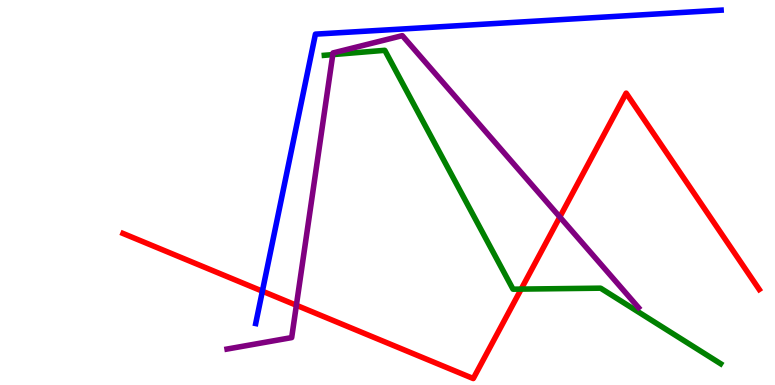[{'lines': ['blue', 'red'], 'intersections': [{'x': 3.39, 'y': 2.44}]}, {'lines': ['green', 'red'], 'intersections': [{'x': 6.72, 'y': 2.49}]}, {'lines': ['purple', 'red'], 'intersections': [{'x': 3.82, 'y': 2.07}, {'x': 7.22, 'y': 4.36}]}, {'lines': ['blue', 'green'], 'intersections': []}, {'lines': ['blue', 'purple'], 'intersections': []}, {'lines': ['green', 'purple'], 'intersections': [{'x': 4.29, 'y': 8.58}]}]